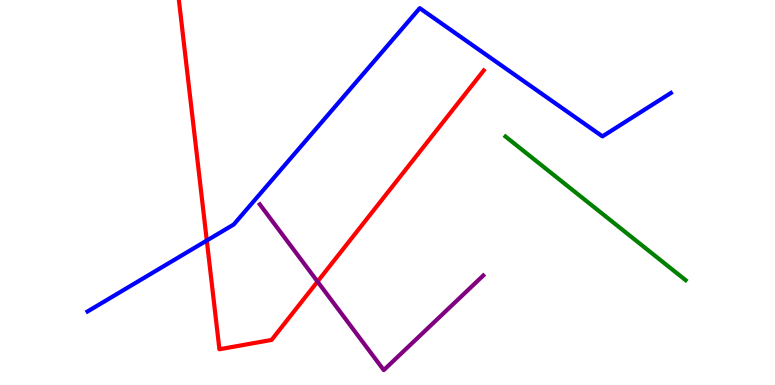[{'lines': ['blue', 'red'], 'intersections': [{'x': 2.67, 'y': 3.75}]}, {'lines': ['green', 'red'], 'intersections': []}, {'lines': ['purple', 'red'], 'intersections': [{'x': 4.1, 'y': 2.69}]}, {'lines': ['blue', 'green'], 'intersections': []}, {'lines': ['blue', 'purple'], 'intersections': []}, {'lines': ['green', 'purple'], 'intersections': []}]